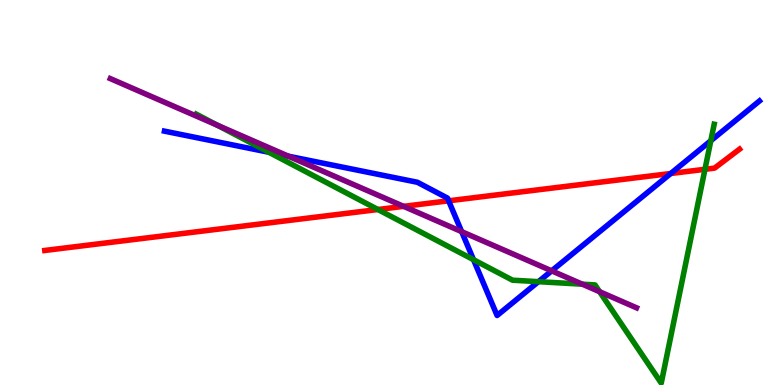[{'lines': ['blue', 'red'], 'intersections': [{'x': 5.79, 'y': 4.78}, {'x': 8.65, 'y': 5.49}]}, {'lines': ['green', 'red'], 'intersections': [{'x': 4.88, 'y': 4.56}, {'x': 9.1, 'y': 5.6}]}, {'lines': ['purple', 'red'], 'intersections': [{'x': 5.21, 'y': 4.64}]}, {'lines': ['blue', 'green'], 'intersections': [{'x': 3.47, 'y': 6.05}, {'x': 6.11, 'y': 3.25}, {'x': 6.95, 'y': 2.68}, {'x': 9.17, 'y': 6.34}]}, {'lines': ['blue', 'purple'], 'intersections': [{'x': 3.72, 'y': 5.94}, {'x': 5.96, 'y': 3.98}, {'x': 7.12, 'y': 2.97}]}, {'lines': ['green', 'purple'], 'intersections': [{'x': 2.8, 'y': 6.75}, {'x': 7.51, 'y': 2.62}, {'x': 7.74, 'y': 2.42}]}]